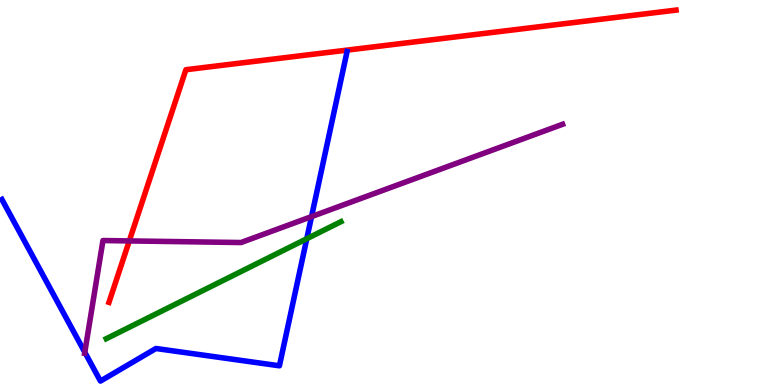[{'lines': ['blue', 'red'], 'intersections': []}, {'lines': ['green', 'red'], 'intersections': []}, {'lines': ['purple', 'red'], 'intersections': [{'x': 1.67, 'y': 3.74}]}, {'lines': ['blue', 'green'], 'intersections': [{'x': 3.96, 'y': 3.8}]}, {'lines': ['blue', 'purple'], 'intersections': [{'x': 1.09, 'y': 0.851}, {'x': 4.02, 'y': 4.37}]}, {'lines': ['green', 'purple'], 'intersections': []}]